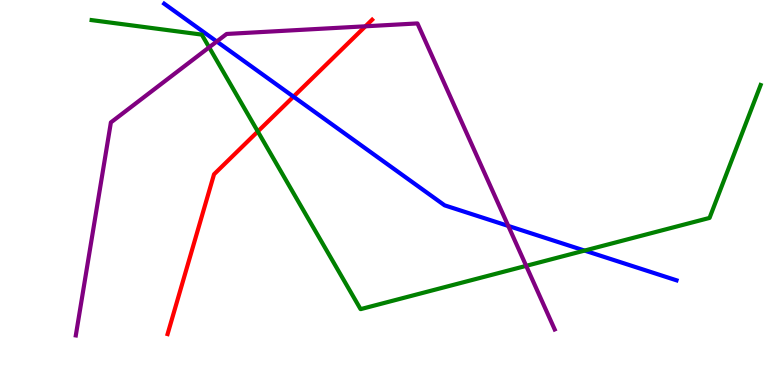[{'lines': ['blue', 'red'], 'intersections': [{'x': 3.79, 'y': 7.49}]}, {'lines': ['green', 'red'], 'intersections': [{'x': 3.33, 'y': 6.58}]}, {'lines': ['purple', 'red'], 'intersections': [{'x': 4.72, 'y': 9.32}]}, {'lines': ['blue', 'green'], 'intersections': [{'x': 7.54, 'y': 3.49}]}, {'lines': ['blue', 'purple'], 'intersections': [{'x': 2.8, 'y': 8.92}, {'x': 6.56, 'y': 4.13}]}, {'lines': ['green', 'purple'], 'intersections': [{'x': 2.7, 'y': 8.77}, {'x': 6.79, 'y': 3.09}]}]